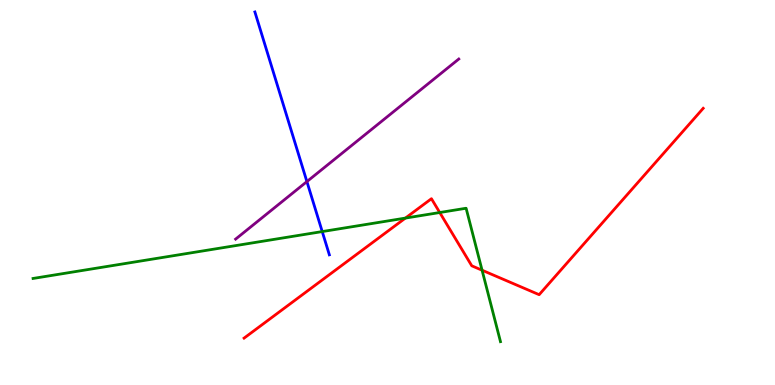[{'lines': ['blue', 'red'], 'intersections': []}, {'lines': ['green', 'red'], 'intersections': [{'x': 5.23, 'y': 4.34}, {'x': 5.67, 'y': 4.48}, {'x': 6.22, 'y': 2.98}]}, {'lines': ['purple', 'red'], 'intersections': []}, {'lines': ['blue', 'green'], 'intersections': [{'x': 4.16, 'y': 3.99}]}, {'lines': ['blue', 'purple'], 'intersections': [{'x': 3.96, 'y': 5.28}]}, {'lines': ['green', 'purple'], 'intersections': []}]